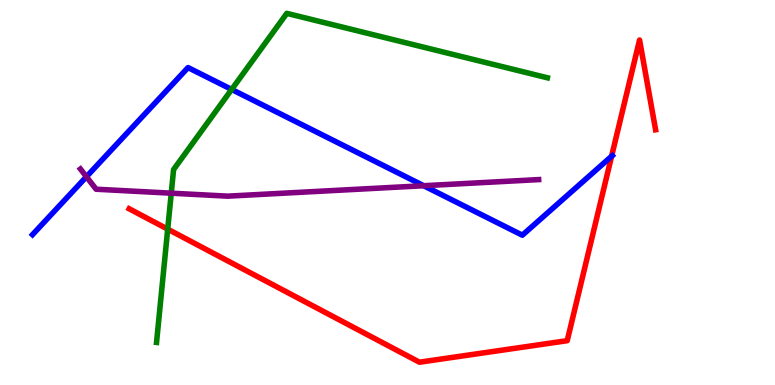[{'lines': ['blue', 'red'], 'intersections': [{'x': 7.89, 'y': 5.94}]}, {'lines': ['green', 'red'], 'intersections': [{'x': 2.16, 'y': 4.05}]}, {'lines': ['purple', 'red'], 'intersections': []}, {'lines': ['blue', 'green'], 'intersections': [{'x': 2.99, 'y': 7.68}]}, {'lines': ['blue', 'purple'], 'intersections': [{'x': 1.12, 'y': 5.41}, {'x': 5.47, 'y': 5.18}]}, {'lines': ['green', 'purple'], 'intersections': [{'x': 2.21, 'y': 4.98}]}]